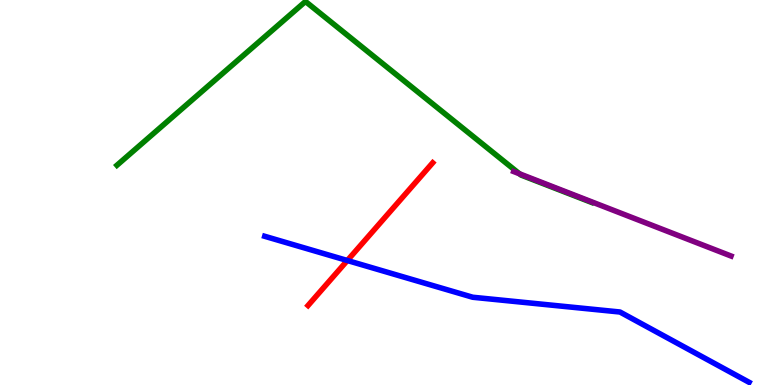[{'lines': ['blue', 'red'], 'intersections': [{'x': 4.48, 'y': 3.23}]}, {'lines': ['green', 'red'], 'intersections': []}, {'lines': ['purple', 'red'], 'intersections': []}, {'lines': ['blue', 'green'], 'intersections': []}, {'lines': ['blue', 'purple'], 'intersections': []}, {'lines': ['green', 'purple'], 'intersections': [{'x': 6.7, 'y': 5.49}]}]